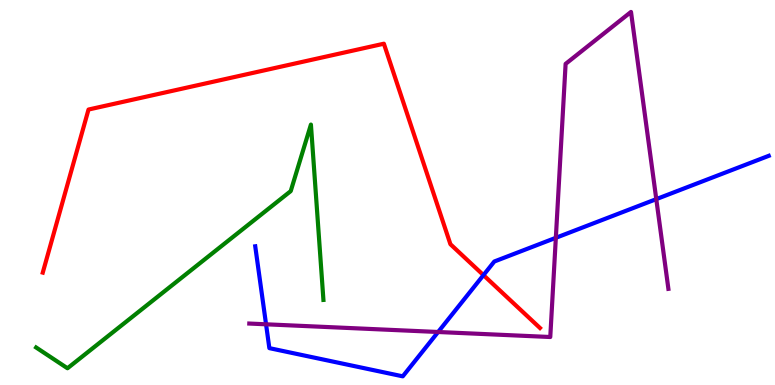[{'lines': ['blue', 'red'], 'intersections': [{'x': 6.24, 'y': 2.85}]}, {'lines': ['green', 'red'], 'intersections': []}, {'lines': ['purple', 'red'], 'intersections': []}, {'lines': ['blue', 'green'], 'intersections': []}, {'lines': ['blue', 'purple'], 'intersections': [{'x': 3.43, 'y': 1.58}, {'x': 5.65, 'y': 1.38}, {'x': 7.17, 'y': 3.82}, {'x': 8.47, 'y': 4.83}]}, {'lines': ['green', 'purple'], 'intersections': []}]